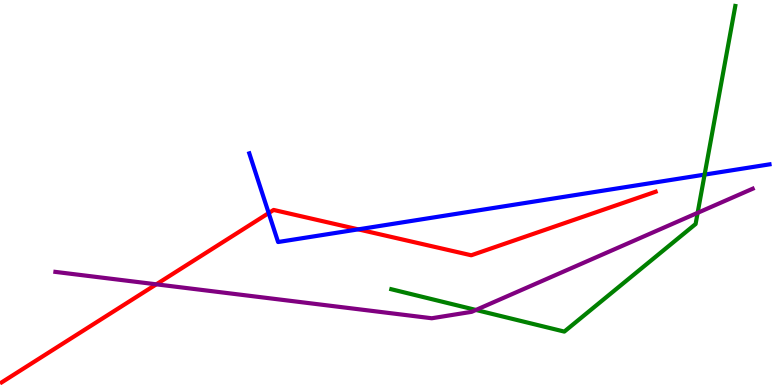[{'lines': ['blue', 'red'], 'intersections': [{'x': 3.47, 'y': 4.47}, {'x': 4.62, 'y': 4.04}]}, {'lines': ['green', 'red'], 'intersections': []}, {'lines': ['purple', 'red'], 'intersections': [{'x': 2.02, 'y': 2.61}]}, {'lines': ['blue', 'green'], 'intersections': [{'x': 9.09, 'y': 5.46}]}, {'lines': ['blue', 'purple'], 'intersections': []}, {'lines': ['green', 'purple'], 'intersections': [{'x': 6.14, 'y': 1.95}, {'x': 9.0, 'y': 4.47}]}]